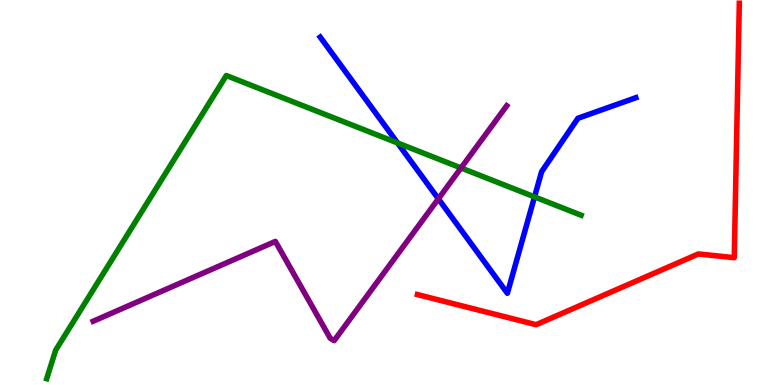[{'lines': ['blue', 'red'], 'intersections': []}, {'lines': ['green', 'red'], 'intersections': []}, {'lines': ['purple', 'red'], 'intersections': []}, {'lines': ['blue', 'green'], 'intersections': [{'x': 5.13, 'y': 6.29}, {'x': 6.9, 'y': 4.89}]}, {'lines': ['blue', 'purple'], 'intersections': [{'x': 5.66, 'y': 4.84}]}, {'lines': ['green', 'purple'], 'intersections': [{'x': 5.95, 'y': 5.64}]}]